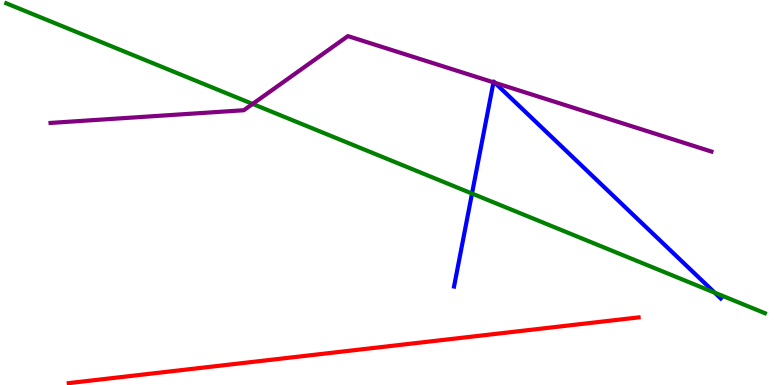[{'lines': ['blue', 'red'], 'intersections': []}, {'lines': ['green', 'red'], 'intersections': []}, {'lines': ['purple', 'red'], 'intersections': []}, {'lines': ['blue', 'green'], 'intersections': [{'x': 6.09, 'y': 4.97}, {'x': 9.22, 'y': 2.4}]}, {'lines': ['blue', 'purple'], 'intersections': [{'x': 6.37, 'y': 7.86}, {'x': 6.39, 'y': 7.85}]}, {'lines': ['green', 'purple'], 'intersections': [{'x': 3.26, 'y': 7.3}]}]